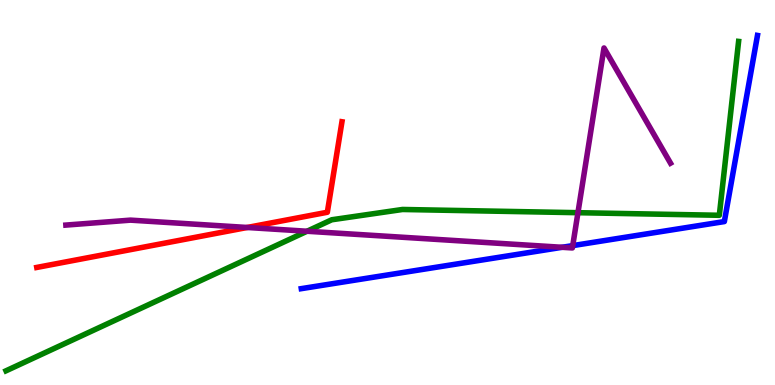[{'lines': ['blue', 'red'], 'intersections': []}, {'lines': ['green', 'red'], 'intersections': []}, {'lines': ['purple', 'red'], 'intersections': [{'x': 3.19, 'y': 4.09}]}, {'lines': ['blue', 'green'], 'intersections': []}, {'lines': ['blue', 'purple'], 'intersections': [{'x': 7.25, 'y': 3.58}, {'x': 7.39, 'y': 3.62}]}, {'lines': ['green', 'purple'], 'intersections': [{'x': 3.96, 'y': 3.99}, {'x': 7.46, 'y': 4.48}]}]